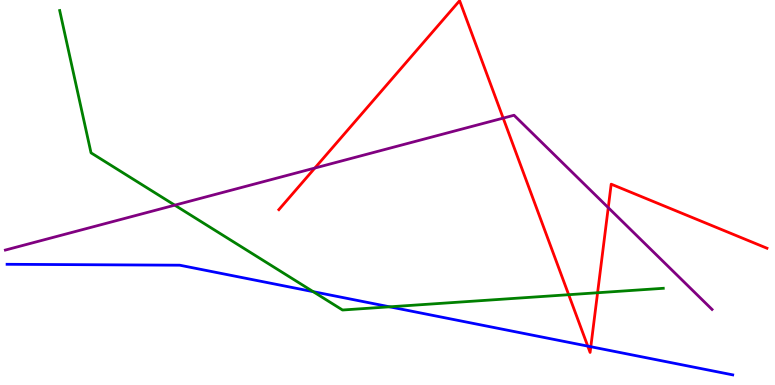[{'lines': ['blue', 'red'], 'intersections': [{'x': 7.58, 'y': 1.01}, {'x': 7.62, 'y': 0.994}]}, {'lines': ['green', 'red'], 'intersections': [{'x': 7.34, 'y': 2.35}, {'x': 7.71, 'y': 2.4}]}, {'lines': ['purple', 'red'], 'intersections': [{'x': 4.06, 'y': 5.64}, {'x': 6.49, 'y': 6.93}, {'x': 7.85, 'y': 4.61}]}, {'lines': ['blue', 'green'], 'intersections': [{'x': 4.04, 'y': 2.42}, {'x': 5.03, 'y': 2.03}]}, {'lines': ['blue', 'purple'], 'intersections': []}, {'lines': ['green', 'purple'], 'intersections': [{'x': 2.25, 'y': 4.67}]}]